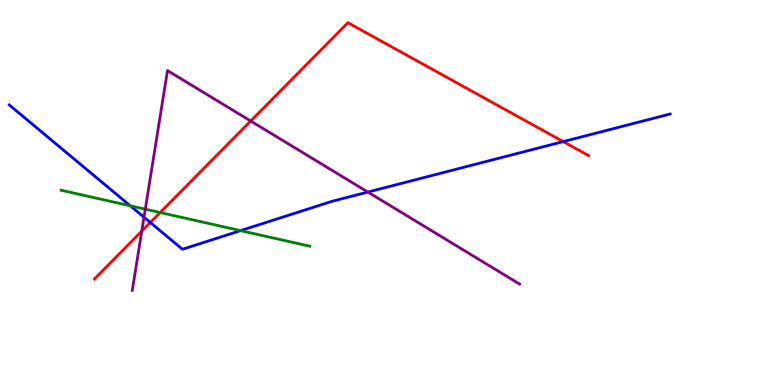[{'lines': ['blue', 'red'], 'intersections': [{'x': 1.94, 'y': 4.22}, {'x': 7.27, 'y': 6.32}]}, {'lines': ['green', 'red'], 'intersections': [{'x': 2.07, 'y': 4.48}]}, {'lines': ['purple', 'red'], 'intersections': [{'x': 1.83, 'y': 4.0}, {'x': 3.23, 'y': 6.86}]}, {'lines': ['blue', 'green'], 'intersections': [{'x': 1.68, 'y': 4.65}, {'x': 3.1, 'y': 4.01}]}, {'lines': ['blue', 'purple'], 'intersections': [{'x': 1.86, 'y': 4.36}, {'x': 4.75, 'y': 5.01}]}, {'lines': ['green', 'purple'], 'intersections': [{'x': 1.87, 'y': 4.57}]}]